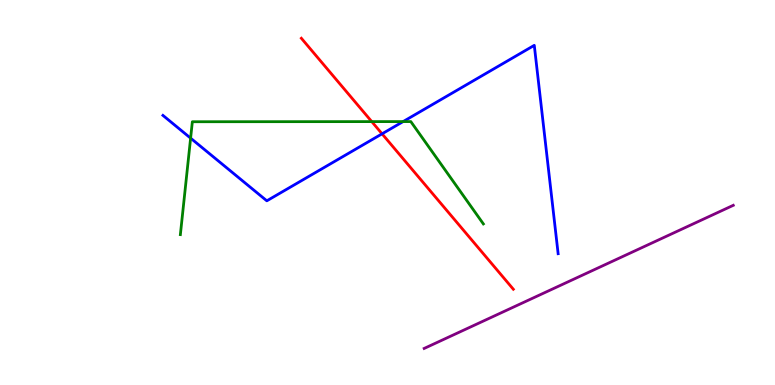[{'lines': ['blue', 'red'], 'intersections': [{'x': 4.93, 'y': 6.52}]}, {'lines': ['green', 'red'], 'intersections': [{'x': 4.8, 'y': 6.84}]}, {'lines': ['purple', 'red'], 'intersections': []}, {'lines': ['blue', 'green'], 'intersections': [{'x': 2.46, 'y': 6.41}, {'x': 5.2, 'y': 6.84}]}, {'lines': ['blue', 'purple'], 'intersections': []}, {'lines': ['green', 'purple'], 'intersections': []}]